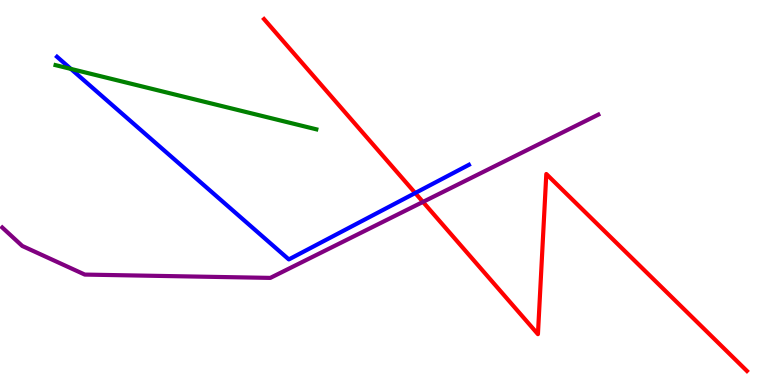[{'lines': ['blue', 'red'], 'intersections': [{'x': 5.36, 'y': 4.99}]}, {'lines': ['green', 'red'], 'intersections': []}, {'lines': ['purple', 'red'], 'intersections': [{'x': 5.46, 'y': 4.76}]}, {'lines': ['blue', 'green'], 'intersections': [{'x': 0.915, 'y': 8.21}]}, {'lines': ['blue', 'purple'], 'intersections': []}, {'lines': ['green', 'purple'], 'intersections': []}]